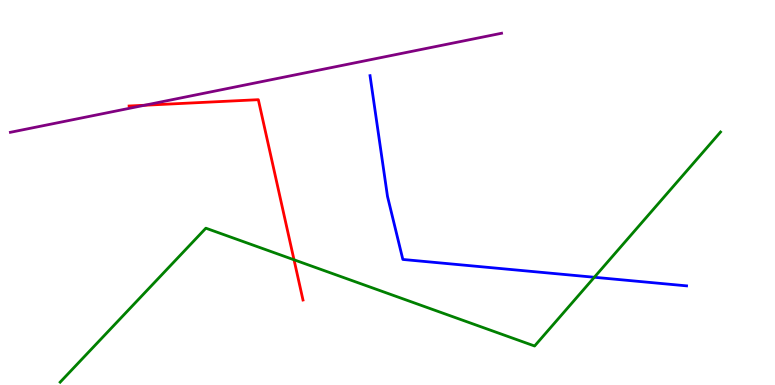[{'lines': ['blue', 'red'], 'intersections': []}, {'lines': ['green', 'red'], 'intersections': [{'x': 3.79, 'y': 3.25}]}, {'lines': ['purple', 'red'], 'intersections': [{'x': 1.87, 'y': 7.27}]}, {'lines': ['blue', 'green'], 'intersections': [{'x': 7.67, 'y': 2.8}]}, {'lines': ['blue', 'purple'], 'intersections': []}, {'lines': ['green', 'purple'], 'intersections': []}]